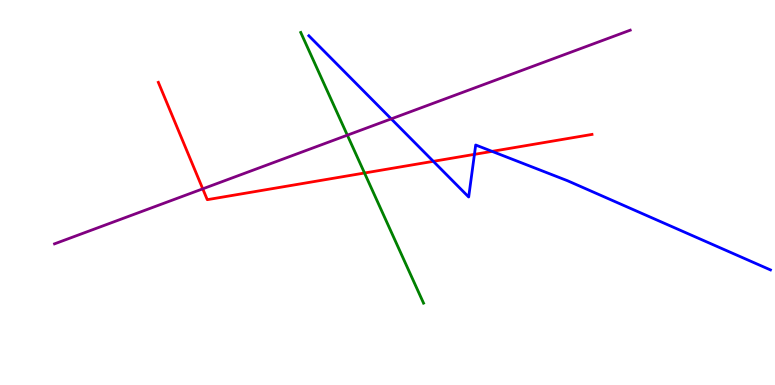[{'lines': ['blue', 'red'], 'intersections': [{'x': 5.59, 'y': 5.81}, {'x': 6.12, 'y': 5.99}, {'x': 6.35, 'y': 6.07}]}, {'lines': ['green', 'red'], 'intersections': [{'x': 4.7, 'y': 5.51}]}, {'lines': ['purple', 'red'], 'intersections': [{'x': 2.62, 'y': 5.1}]}, {'lines': ['blue', 'green'], 'intersections': []}, {'lines': ['blue', 'purple'], 'intersections': [{'x': 5.05, 'y': 6.91}]}, {'lines': ['green', 'purple'], 'intersections': [{'x': 4.48, 'y': 6.49}]}]